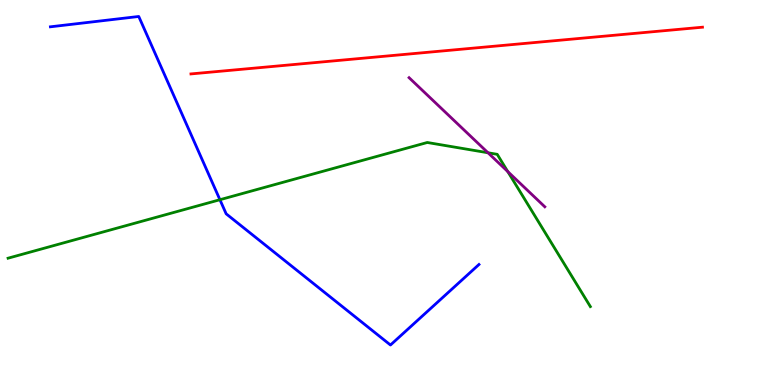[{'lines': ['blue', 'red'], 'intersections': []}, {'lines': ['green', 'red'], 'intersections': []}, {'lines': ['purple', 'red'], 'intersections': []}, {'lines': ['blue', 'green'], 'intersections': [{'x': 2.84, 'y': 4.81}]}, {'lines': ['blue', 'purple'], 'intersections': []}, {'lines': ['green', 'purple'], 'intersections': [{'x': 6.3, 'y': 6.03}, {'x': 6.55, 'y': 5.54}]}]